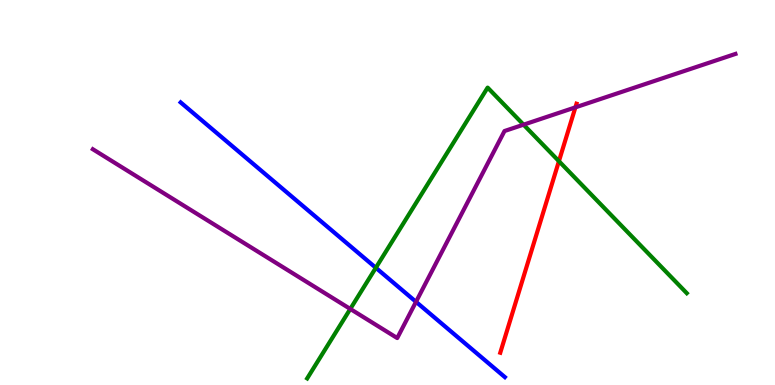[{'lines': ['blue', 'red'], 'intersections': []}, {'lines': ['green', 'red'], 'intersections': [{'x': 7.21, 'y': 5.81}]}, {'lines': ['purple', 'red'], 'intersections': [{'x': 7.42, 'y': 7.21}]}, {'lines': ['blue', 'green'], 'intersections': [{'x': 4.85, 'y': 3.04}]}, {'lines': ['blue', 'purple'], 'intersections': [{'x': 5.37, 'y': 2.16}]}, {'lines': ['green', 'purple'], 'intersections': [{'x': 4.52, 'y': 1.98}, {'x': 6.76, 'y': 6.76}]}]